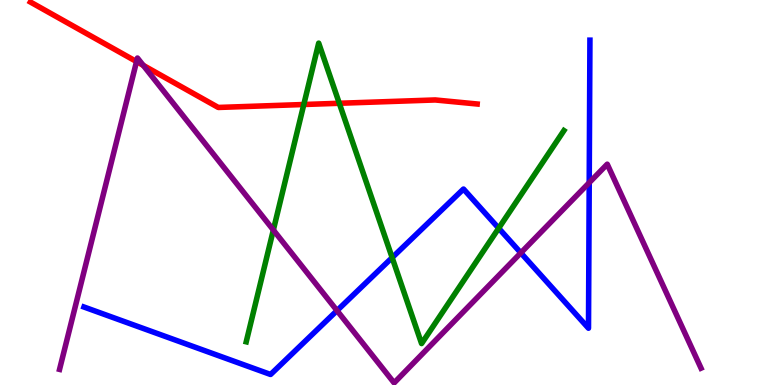[{'lines': ['blue', 'red'], 'intersections': []}, {'lines': ['green', 'red'], 'intersections': [{'x': 3.92, 'y': 7.29}, {'x': 4.38, 'y': 7.32}]}, {'lines': ['purple', 'red'], 'intersections': [{'x': 1.76, 'y': 8.4}, {'x': 1.85, 'y': 8.3}]}, {'lines': ['blue', 'green'], 'intersections': [{'x': 5.06, 'y': 3.31}, {'x': 6.43, 'y': 4.07}]}, {'lines': ['blue', 'purple'], 'intersections': [{'x': 4.35, 'y': 1.93}, {'x': 6.72, 'y': 3.43}, {'x': 7.6, 'y': 5.26}]}, {'lines': ['green', 'purple'], 'intersections': [{'x': 3.53, 'y': 4.03}]}]